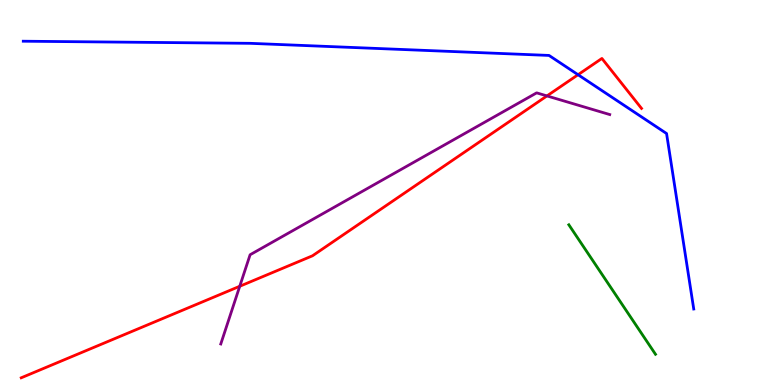[{'lines': ['blue', 'red'], 'intersections': [{'x': 7.46, 'y': 8.06}]}, {'lines': ['green', 'red'], 'intersections': []}, {'lines': ['purple', 'red'], 'intersections': [{'x': 3.09, 'y': 2.56}, {'x': 7.06, 'y': 7.51}]}, {'lines': ['blue', 'green'], 'intersections': []}, {'lines': ['blue', 'purple'], 'intersections': []}, {'lines': ['green', 'purple'], 'intersections': []}]